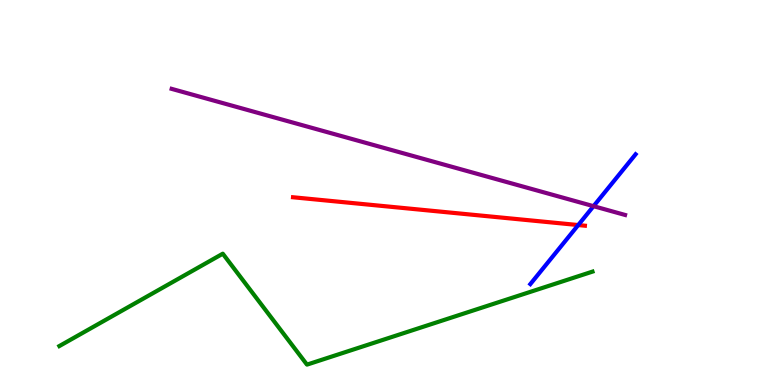[{'lines': ['blue', 'red'], 'intersections': [{'x': 7.46, 'y': 4.15}]}, {'lines': ['green', 'red'], 'intersections': []}, {'lines': ['purple', 'red'], 'intersections': []}, {'lines': ['blue', 'green'], 'intersections': []}, {'lines': ['blue', 'purple'], 'intersections': [{'x': 7.66, 'y': 4.64}]}, {'lines': ['green', 'purple'], 'intersections': []}]